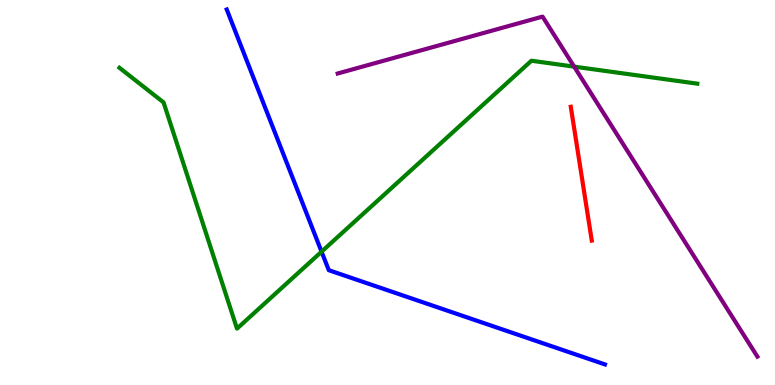[{'lines': ['blue', 'red'], 'intersections': []}, {'lines': ['green', 'red'], 'intersections': []}, {'lines': ['purple', 'red'], 'intersections': []}, {'lines': ['blue', 'green'], 'intersections': [{'x': 4.15, 'y': 3.46}]}, {'lines': ['blue', 'purple'], 'intersections': []}, {'lines': ['green', 'purple'], 'intersections': [{'x': 7.41, 'y': 8.27}]}]